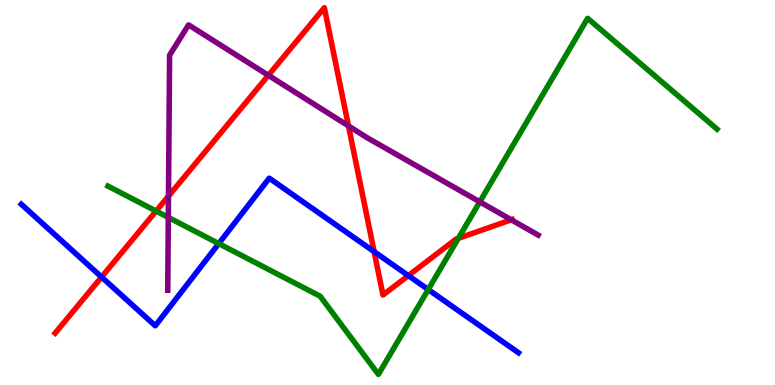[{'lines': ['blue', 'red'], 'intersections': [{'x': 1.31, 'y': 2.8}, {'x': 4.83, 'y': 3.46}, {'x': 5.27, 'y': 2.84}]}, {'lines': ['green', 'red'], 'intersections': [{'x': 2.01, 'y': 4.52}, {'x': 5.91, 'y': 3.81}]}, {'lines': ['purple', 'red'], 'intersections': [{'x': 2.17, 'y': 4.91}, {'x': 3.46, 'y': 8.04}, {'x': 4.5, 'y': 6.73}, {'x': 6.6, 'y': 4.29}]}, {'lines': ['blue', 'green'], 'intersections': [{'x': 2.82, 'y': 3.67}, {'x': 5.53, 'y': 2.48}]}, {'lines': ['blue', 'purple'], 'intersections': []}, {'lines': ['green', 'purple'], 'intersections': [{'x': 2.17, 'y': 4.35}, {'x': 6.19, 'y': 4.76}]}]